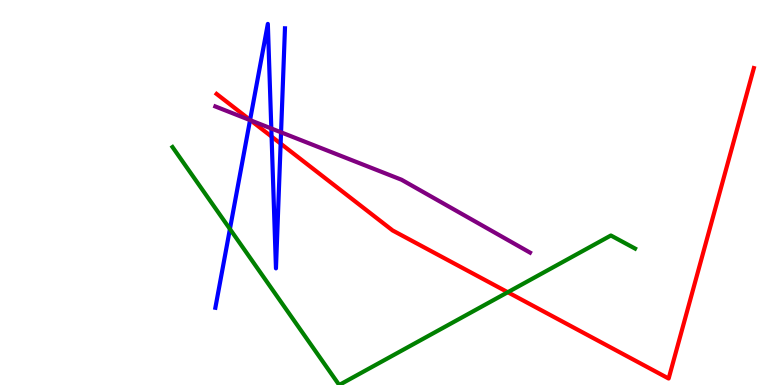[{'lines': ['blue', 'red'], 'intersections': [{'x': 3.23, 'y': 6.89}, {'x': 3.5, 'y': 6.45}, {'x': 3.62, 'y': 6.27}]}, {'lines': ['green', 'red'], 'intersections': [{'x': 6.55, 'y': 2.41}]}, {'lines': ['purple', 'red'], 'intersections': [{'x': 3.23, 'y': 6.87}]}, {'lines': ['blue', 'green'], 'intersections': [{'x': 2.97, 'y': 4.05}]}, {'lines': ['blue', 'purple'], 'intersections': [{'x': 3.23, 'y': 6.88}, {'x': 3.5, 'y': 6.66}, {'x': 3.63, 'y': 6.56}]}, {'lines': ['green', 'purple'], 'intersections': []}]